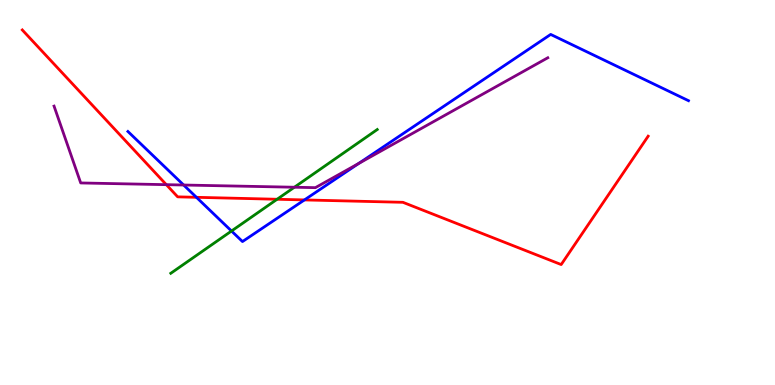[{'lines': ['blue', 'red'], 'intersections': [{'x': 2.53, 'y': 4.88}, {'x': 3.93, 'y': 4.81}]}, {'lines': ['green', 'red'], 'intersections': [{'x': 3.58, 'y': 4.82}]}, {'lines': ['purple', 'red'], 'intersections': [{'x': 2.15, 'y': 5.2}]}, {'lines': ['blue', 'green'], 'intersections': [{'x': 2.99, 'y': 4.0}]}, {'lines': ['blue', 'purple'], 'intersections': [{'x': 2.37, 'y': 5.19}, {'x': 4.63, 'y': 5.75}]}, {'lines': ['green', 'purple'], 'intersections': [{'x': 3.8, 'y': 5.14}]}]